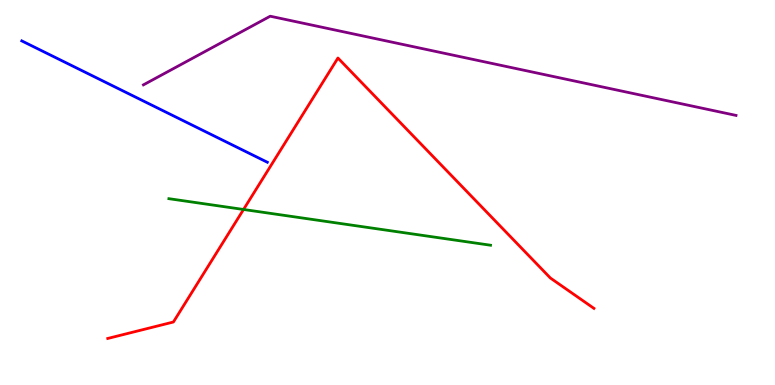[{'lines': ['blue', 'red'], 'intersections': []}, {'lines': ['green', 'red'], 'intersections': [{'x': 3.14, 'y': 4.56}]}, {'lines': ['purple', 'red'], 'intersections': []}, {'lines': ['blue', 'green'], 'intersections': []}, {'lines': ['blue', 'purple'], 'intersections': []}, {'lines': ['green', 'purple'], 'intersections': []}]